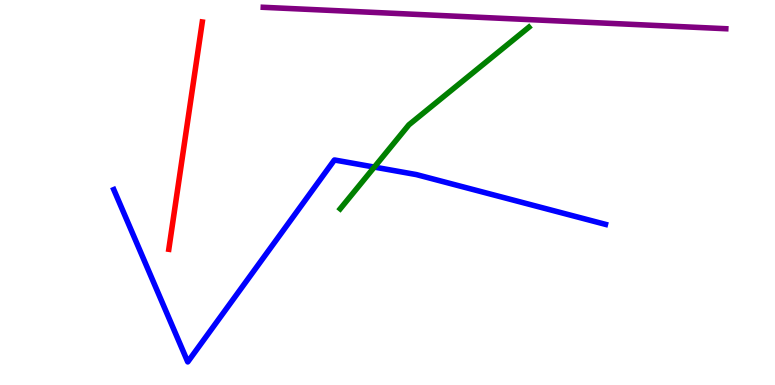[{'lines': ['blue', 'red'], 'intersections': []}, {'lines': ['green', 'red'], 'intersections': []}, {'lines': ['purple', 'red'], 'intersections': []}, {'lines': ['blue', 'green'], 'intersections': [{'x': 4.83, 'y': 5.66}]}, {'lines': ['blue', 'purple'], 'intersections': []}, {'lines': ['green', 'purple'], 'intersections': []}]